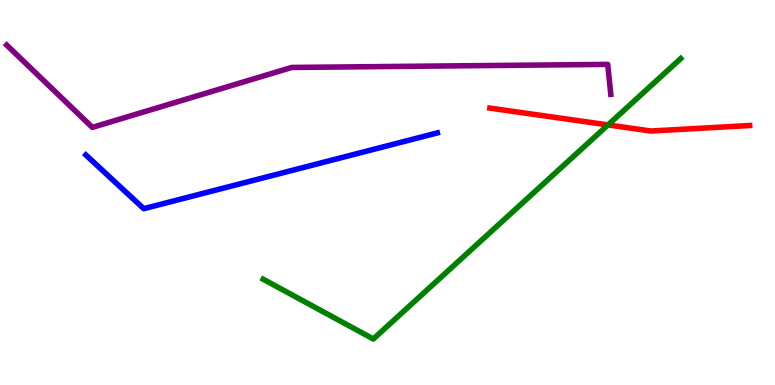[{'lines': ['blue', 'red'], 'intersections': []}, {'lines': ['green', 'red'], 'intersections': [{'x': 7.85, 'y': 6.76}]}, {'lines': ['purple', 'red'], 'intersections': []}, {'lines': ['blue', 'green'], 'intersections': []}, {'lines': ['blue', 'purple'], 'intersections': []}, {'lines': ['green', 'purple'], 'intersections': []}]